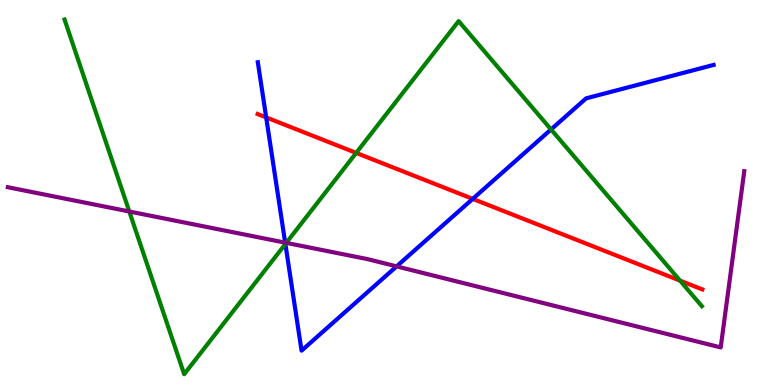[{'lines': ['blue', 'red'], 'intersections': [{'x': 3.43, 'y': 6.95}, {'x': 6.1, 'y': 4.83}]}, {'lines': ['green', 'red'], 'intersections': [{'x': 4.6, 'y': 6.03}, {'x': 8.78, 'y': 2.71}]}, {'lines': ['purple', 'red'], 'intersections': []}, {'lines': ['blue', 'green'], 'intersections': [{'x': 3.68, 'y': 3.66}, {'x': 7.11, 'y': 6.64}]}, {'lines': ['blue', 'purple'], 'intersections': [{'x': 3.68, 'y': 3.7}, {'x': 5.12, 'y': 3.08}]}, {'lines': ['green', 'purple'], 'intersections': [{'x': 1.67, 'y': 4.51}, {'x': 3.69, 'y': 3.69}]}]